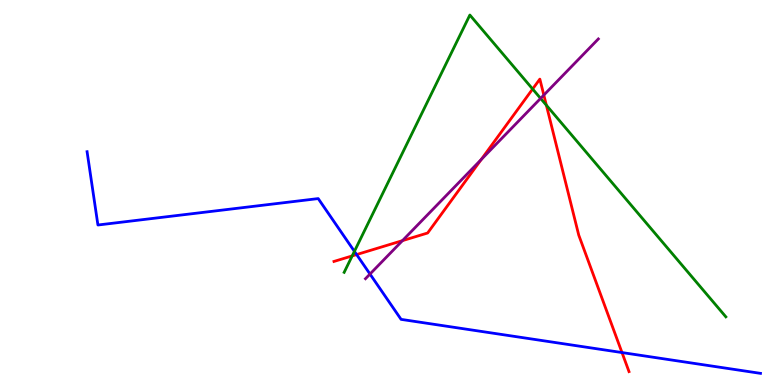[{'lines': ['blue', 'red'], 'intersections': [{'x': 4.6, 'y': 3.39}, {'x': 8.03, 'y': 0.843}]}, {'lines': ['green', 'red'], 'intersections': [{'x': 4.54, 'y': 3.35}, {'x': 6.87, 'y': 7.69}, {'x': 7.05, 'y': 7.27}]}, {'lines': ['purple', 'red'], 'intersections': [{'x': 5.19, 'y': 3.75}, {'x': 6.21, 'y': 5.85}, {'x': 7.02, 'y': 7.53}]}, {'lines': ['blue', 'green'], 'intersections': [{'x': 4.57, 'y': 3.47}]}, {'lines': ['blue', 'purple'], 'intersections': [{'x': 4.77, 'y': 2.88}]}, {'lines': ['green', 'purple'], 'intersections': [{'x': 6.98, 'y': 7.44}]}]